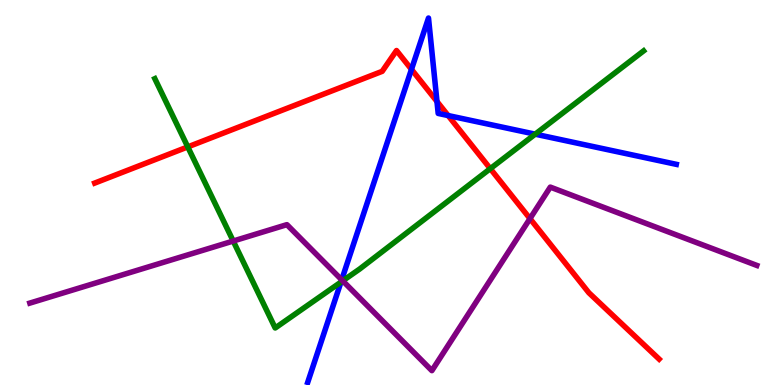[{'lines': ['blue', 'red'], 'intersections': [{'x': 5.31, 'y': 8.2}, {'x': 5.64, 'y': 7.36}, {'x': 5.78, 'y': 7.0}]}, {'lines': ['green', 'red'], 'intersections': [{'x': 2.42, 'y': 6.18}, {'x': 6.33, 'y': 5.62}]}, {'lines': ['purple', 'red'], 'intersections': [{'x': 6.84, 'y': 4.32}]}, {'lines': ['blue', 'green'], 'intersections': [{'x': 4.4, 'y': 2.67}, {'x': 6.91, 'y': 6.52}]}, {'lines': ['blue', 'purple'], 'intersections': [{'x': 4.41, 'y': 2.73}]}, {'lines': ['green', 'purple'], 'intersections': [{'x': 3.01, 'y': 3.74}, {'x': 4.42, 'y': 2.71}]}]